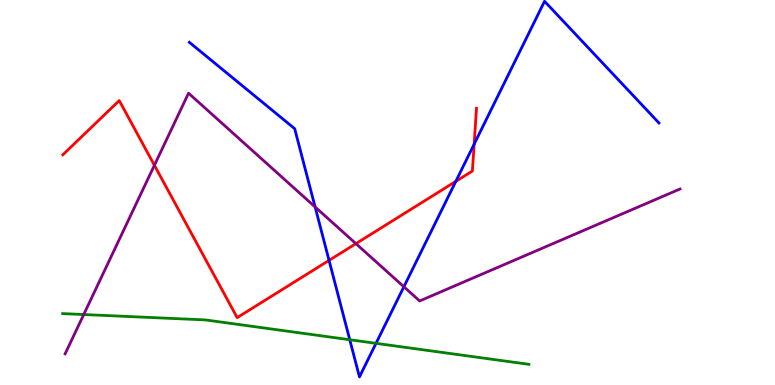[{'lines': ['blue', 'red'], 'intersections': [{'x': 4.25, 'y': 3.24}, {'x': 5.88, 'y': 5.29}, {'x': 6.12, 'y': 6.26}]}, {'lines': ['green', 'red'], 'intersections': []}, {'lines': ['purple', 'red'], 'intersections': [{'x': 1.99, 'y': 5.71}, {'x': 4.59, 'y': 3.67}]}, {'lines': ['blue', 'green'], 'intersections': [{'x': 4.51, 'y': 1.18}, {'x': 4.85, 'y': 1.08}]}, {'lines': ['blue', 'purple'], 'intersections': [{'x': 4.07, 'y': 4.62}, {'x': 5.21, 'y': 2.55}]}, {'lines': ['green', 'purple'], 'intersections': [{'x': 1.08, 'y': 1.83}]}]